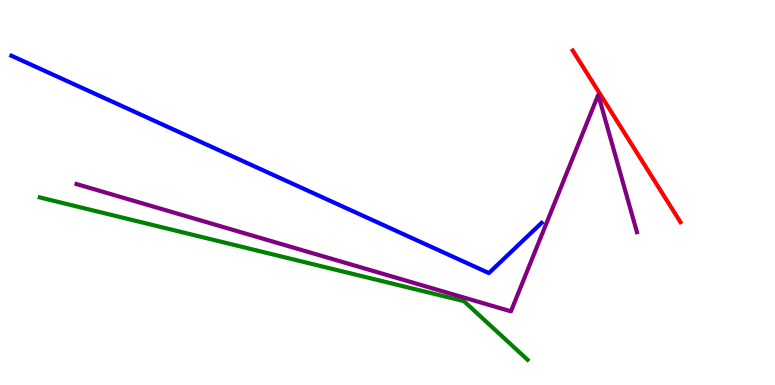[{'lines': ['blue', 'red'], 'intersections': []}, {'lines': ['green', 'red'], 'intersections': []}, {'lines': ['purple', 'red'], 'intersections': []}, {'lines': ['blue', 'green'], 'intersections': []}, {'lines': ['blue', 'purple'], 'intersections': []}, {'lines': ['green', 'purple'], 'intersections': []}]